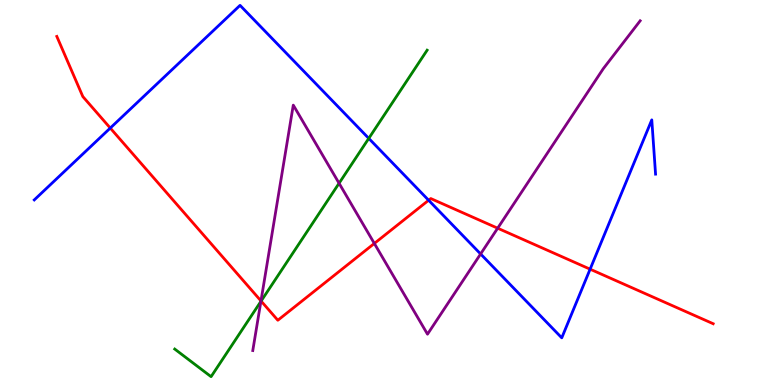[{'lines': ['blue', 'red'], 'intersections': [{'x': 1.42, 'y': 6.67}, {'x': 5.53, 'y': 4.8}, {'x': 7.61, 'y': 3.01}]}, {'lines': ['green', 'red'], 'intersections': [{'x': 3.37, 'y': 2.18}]}, {'lines': ['purple', 'red'], 'intersections': [{'x': 3.37, 'y': 2.18}, {'x': 4.83, 'y': 3.68}, {'x': 6.42, 'y': 4.07}]}, {'lines': ['blue', 'green'], 'intersections': [{'x': 4.76, 'y': 6.41}]}, {'lines': ['blue', 'purple'], 'intersections': [{'x': 6.2, 'y': 3.4}]}, {'lines': ['green', 'purple'], 'intersections': [{'x': 3.37, 'y': 2.17}, {'x': 4.38, 'y': 5.24}]}]